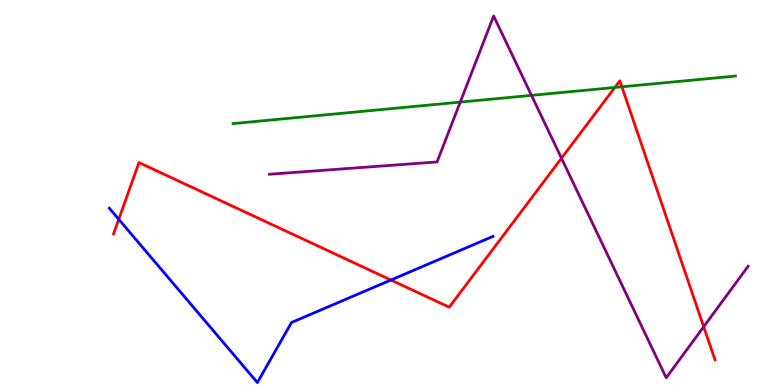[{'lines': ['blue', 'red'], 'intersections': [{'x': 1.53, 'y': 4.3}, {'x': 5.04, 'y': 2.73}]}, {'lines': ['green', 'red'], 'intersections': [{'x': 7.93, 'y': 7.73}, {'x': 8.02, 'y': 7.75}]}, {'lines': ['purple', 'red'], 'intersections': [{'x': 7.25, 'y': 5.89}, {'x': 9.08, 'y': 1.51}]}, {'lines': ['blue', 'green'], 'intersections': []}, {'lines': ['blue', 'purple'], 'intersections': []}, {'lines': ['green', 'purple'], 'intersections': [{'x': 5.94, 'y': 7.35}, {'x': 6.86, 'y': 7.52}]}]